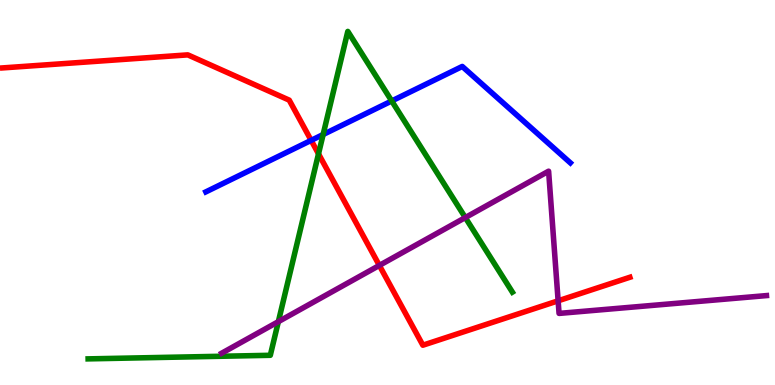[{'lines': ['blue', 'red'], 'intersections': [{'x': 4.01, 'y': 6.35}]}, {'lines': ['green', 'red'], 'intersections': [{'x': 4.11, 'y': 6.0}]}, {'lines': ['purple', 'red'], 'intersections': [{'x': 4.89, 'y': 3.11}, {'x': 7.2, 'y': 2.19}]}, {'lines': ['blue', 'green'], 'intersections': [{'x': 4.17, 'y': 6.51}, {'x': 5.05, 'y': 7.38}]}, {'lines': ['blue', 'purple'], 'intersections': []}, {'lines': ['green', 'purple'], 'intersections': [{'x': 3.59, 'y': 1.65}, {'x': 6.0, 'y': 4.35}]}]